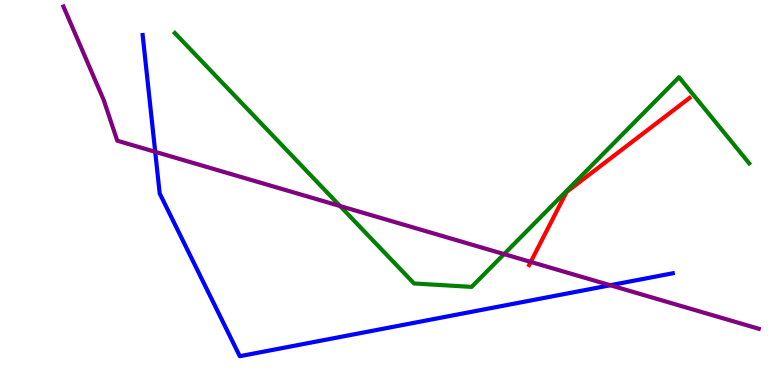[{'lines': ['blue', 'red'], 'intersections': []}, {'lines': ['green', 'red'], 'intersections': []}, {'lines': ['purple', 'red'], 'intersections': [{'x': 6.85, 'y': 3.2}]}, {'lines': ['blue', 'green'], 'intersections': []}, {'lines': ['blue', 'purple'], 'intersections': [{'x': 2.0, 'y': 6.06}, {'x': 7.87, 'y': 2.59}]}, {'lines': ['green', 'purple'], 'intersections': [{'x': 4.39, 'y': 4.65}, {'x': 6.5, 'y': 3.4}]}]